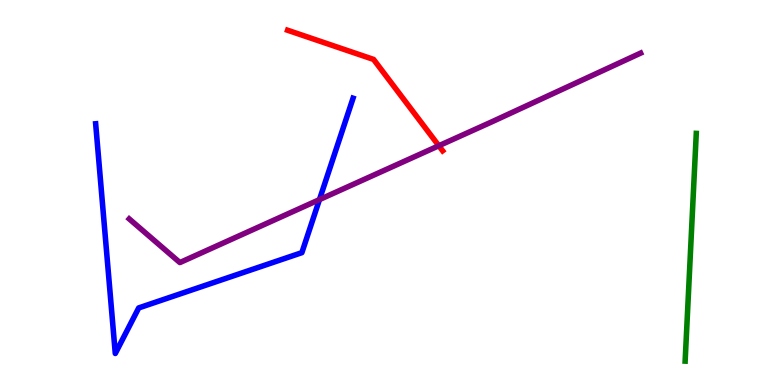[{'lines': ['blue', 'red'], 'intersections': []}, {'lines': ['green', 'red'], 'intersections': []}, {'lines': ['purple', 'red'], 'intersections': [{'x': 5.66, 'y': 6.21}]}, {'lines': ['blue', 'green'], 'intersections': []}, {'lines': ['blue', 'purple'], 'intersections': [{'x': 4.12, 'y': 4.82}]}, {'lines': ['green', 'purple'], 'intersections': []}]